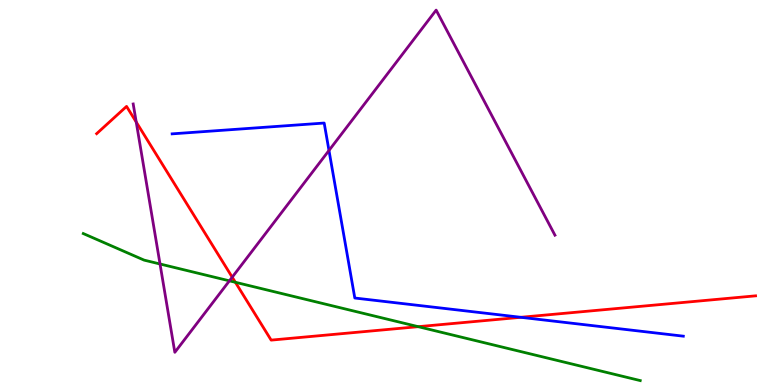[{'lines': ['blue', 'red'], 'intersections': [{'x': 6.72, 'y': 1.76}]}, {'lines': ['green', 'red'], 'intersections': [{'x': 3.04, 'y': 2.67}, {'x': 5.4, 'y': 1.51}]}, {'lines': ['purple', 'red'], 'intersections': [{'x': 1.76, 'y': 6.83}, {'x': 3.0, 'y': 2.8}]}, {'lines': ['blue', 'green'], 'intersections': []}, {'lines': ['blue', 'purple'], 'intersections': [{'x': 4.24, 'y': 6.09}]}, {'lines': ['green', 'purple'], 'intersections': [{'x': 2.06, 'y': 3.14}, {'x': 2.96, 'y': 2.71}]}]